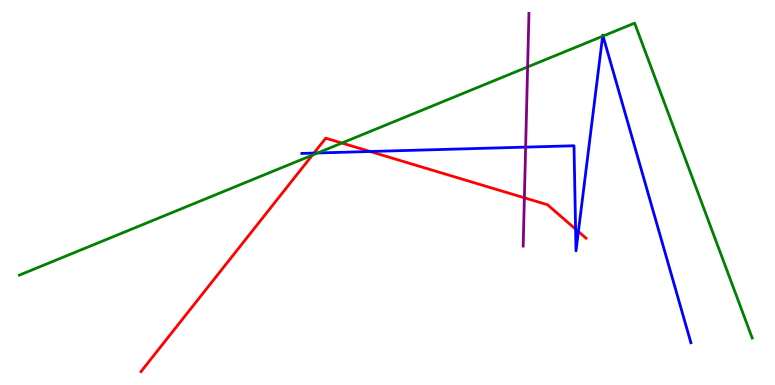[{'lines': ['blue', 'red'], 'intersections': [{'x': 4.05, 'y': 6.02}, {'x': 4.78, 'y': 6.06}, {'x': 7.43, 'y': 4.05}, {'x': 7.46, 'y': 3.99}]}, {'lines': ['green', 'red'], 'intersections': [{'x': 4.03, 'y': 5.97}, {'x': 4.41, 'y': 6.29}]}, {'lines': ['purple', 'red'], 'intersections': [{'x': 6.77, 'y': 4.86}]}, {'lines': ['blue', 'green'], 'intersections': [{'x': 4.1, 'y': 6.03}, {'x': 7.78, 'y': 9.06}, {'x': 7.78, 'y': 9.06}]}, {'lines': ['blue', 'purple'], 'intersections': [{'x': 6.78, 'y': 6.18}]}, {'lines': ['green', 'purple'], 'intersections': [{'x': 6.81, 'y': 8.26}]}]